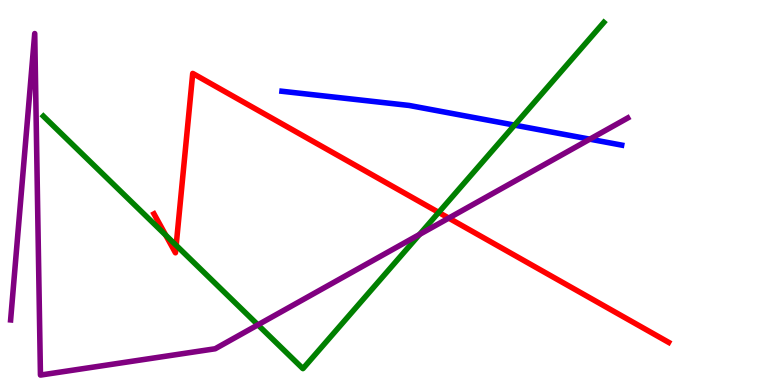[{'lines': ['blue', 'red'], 'intersections': []}, {'lines': ['green', 'red'], 'intersections': [{'x': 2.14, 'y': 3.89}, {'x': 2.27, 'y': 3.63}, {'x': 5.66, 'y': 4.48}]}, {'lines': ['purple', 'red'], 'intersections': [{'x': 5.79, 'y': 4.34}]}, {'lines': ['blue', 'green'], 'intersections': [{'x': 6.64, 'y': 6.75}]}, {'lines': ['blue', 'purple'], 'intersections': [{'x': 7.61, 'y': 6.39}]}, {'lines': ['green', 'purple'], 'intersections': [{'x': 3.33, 'y': 1.56}, {'x': 5.41, 'y': 3.91}]}]